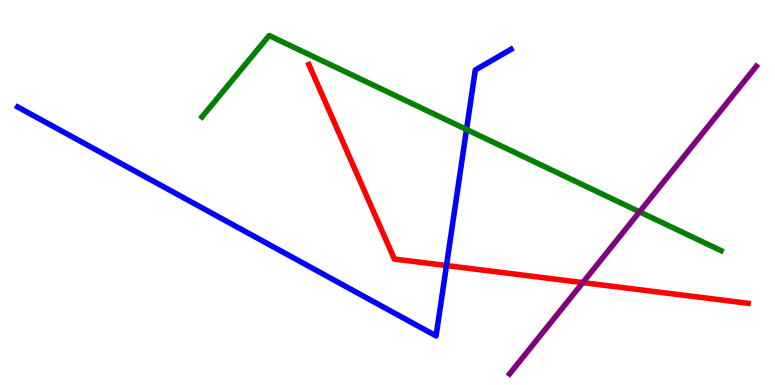[{'lines': ['blue', 'red'], 'intersections': [{'x': 5.76, 'y': 3.1}]}, {'lines': ['green', 'red'], 'intersections': []}, {'lines': ['purple', 'red'], 'intersections': [{'x': 7.52, 'y': 2.66}]}, {'lines': ['blue', 'green'], 'intersections': [{'x': 6.02, 'y': 6.64}]}, {'lines': ['blue', 'purple'], 'intersections': []}, {'lines': ['green', 'purple'], 'intersections': [{'x': 8.25, 'y': 4.5}]}]